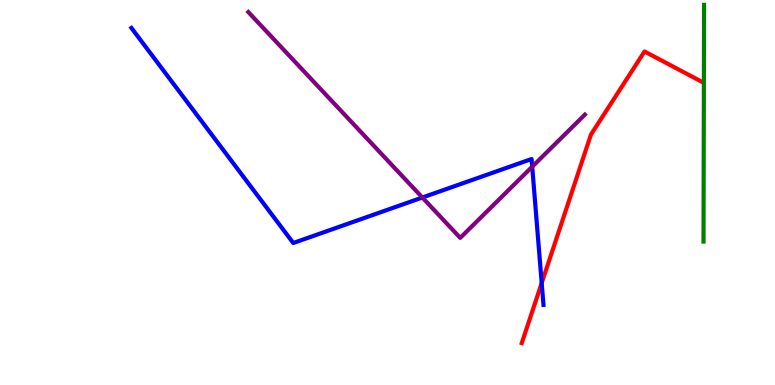[{'lines': ['blue', 'red'], 'intersections': [{'x': 6.99, 'y': 2.65}]}, {'lines': ['green', 'red'], 'intersections': []}, {'lines': ['purple', 'red'], 'intersections': []}, {'lines': ['blue', 'green'], 'intersections': []}, {'lines': ['blue', 'purple'], 'intersections': [{'x': 5.45, 'y': 4.87}, {'x': 6.87, 'y': 5.67}]}, {'lines': ['green', 'purple'], 'intersections': []}]